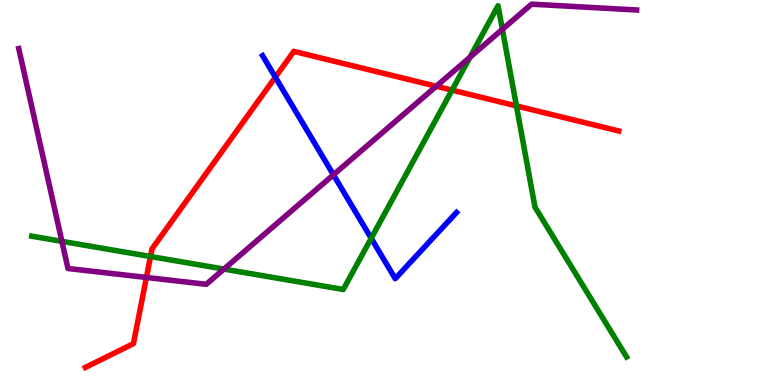[{'lines': ['blue', 'red'], 'intersections': [{'x': 3.55, 'y': 8.0}]}, {'lines': ['green', 'red'], 'intersections': [{'x': 1.94, 'y': 3.34}, {'x': 5.83, 'y': 7.66}, {'x': 6.66, 'y': 7.25}]}, {'lines': ['purple', 'red'], 'intersections': [{'x': 1.89, 'y': 2.79}, {'x': 5.63, 'y': 7.76}]}, {'lines': ['blue', 'green'], 'intersections': [{'x': 4.79, 'y': 3.81}]}, {'lines': ['blue', 'purple'], 'intersections': [{'x': 4.3, 'y': 5.46}]}, {'lines': ['green', 'purple'], 'intersections': [{'x': 0.799, 'y': 3.73}, {'x': 2.89, 'y': 3.01}, {'x': 6.06, 'y': 8.51}, {'x': 6.48, 'y': 9.24}]}]